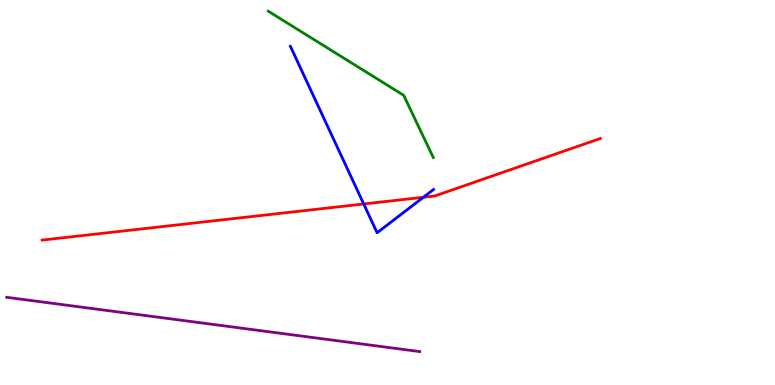[{'lines': ['blue', 'red'], 'intersections': [{'x': 4.69, 'y': 4.7}, {'x': 5.46, 'y': 4.88}]}, {'lines': ['green', 'red'], 'intersections': []}, {'lines': ['purple', 'red'], 'intersections': []}, {'lines': ['blue', 'green'], 'intersections': []}, {'lines': ['blue', 'purple'], 'intersections': []}, {'lines': ['green', 'purple'], 'intersections': []}]